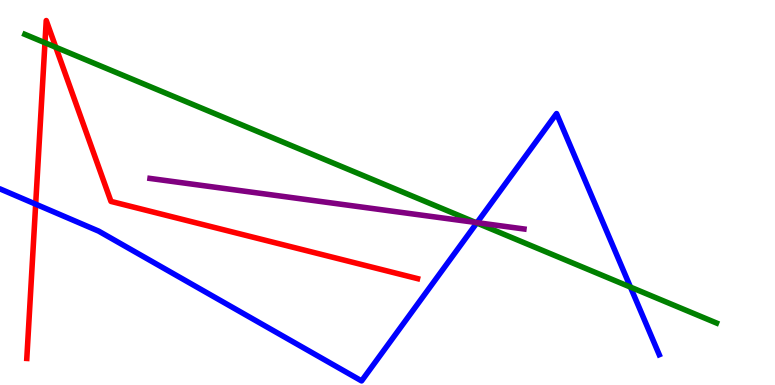[{'lines': ['blue', 'red'], 'intersections': [{'x': 0.46, 'y': 4.7}]}, {'lines': ['green', 'red'], 'intersections': [{'x': 0.58, 'y': 8.89}, {'x': 0.72, 'y': 8.77}]}, {'lines': ['purple', 'red'], 'intersections': []}, {'lines': ['blue', 'green'], 'intersections': [{'x': 6.15, 'y': 4.21}, {'x': 8.13, 'y': 2.54}]}, {'lines': ['blue', 'purple'], 'intersections': [{'x': 6.16, 'y': 4.22}]}, {'lines': ['green', 'purple'], 'intersections': [{'x': 6.14, 'y': 4.22}]}]